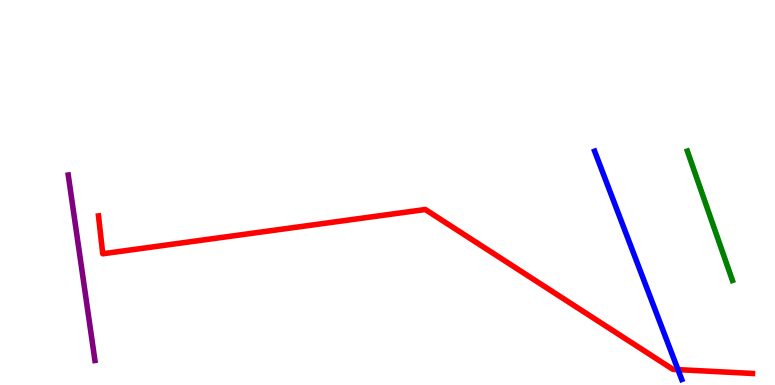[{'lines': ['blue', 'red'], 'intersections': [{'x': 8.75, 'y': 0.4}]}, {'lines': ['green', 'red'], 'intersections': []}, {'lines': ['purple', 'red'], 'intersections': []}, {'lines': ['blue', 'green'], 'intersections': []}, {'lines': ['blue', 'purple'], 'intersections': []}, {'lines': ['green', 'purple'], 'intersections': []}]